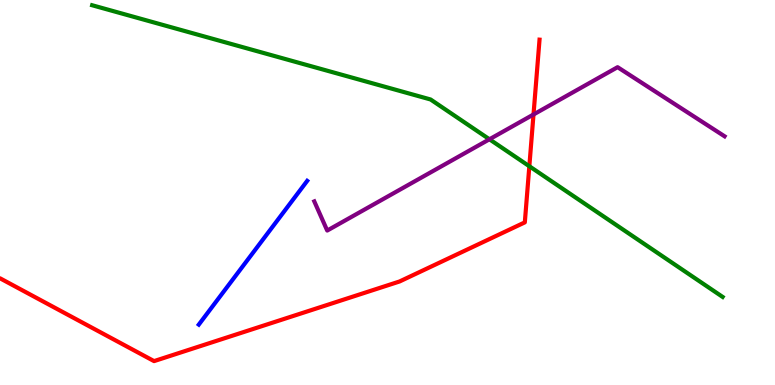[{'lines': ['blue', 'red'], 'intersections': []}, {'lines': ['green', 'red'], 'intersections': [{'x': 6.83, 'y': 5.68}]}, {'lines': ['purple', 'red'], 'intersections': [{'x': 6.88, 'y': 7.03}]}, {'lines': ['blue', 'green'], 'intersections': []}, {'lines': ['blue', 'purple'], 'intersections': []}, {'lines': ['green', 'purple'], 'intersections': [{'x': 6.32, 'y': 6.38}]}]